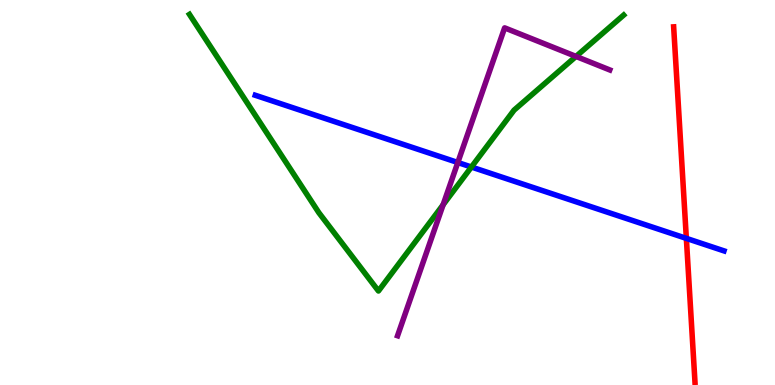[{'lines': ['blue', 'red'], 'intersections': [{'x': 8.86, 'y': 3.81}]}, {'lines': ['green', 'red'], 'intersections': []}, {'lines': ['purple', 'red'], 'intersections': []}, {'lines': ['blue', 'green'], 'intersections': [{'x': 6.08, 'y': 5.66}]}, {'lines': ['blue', 'purple'], 'intersections': [{'x': 5.91, 'y': 5.78}]}, {'lines': ['green', 'purple'], 'intersections': [{'x': 5.72, 'y': 4.68}, {'x': 7.43, 'y': 8.53}]}]